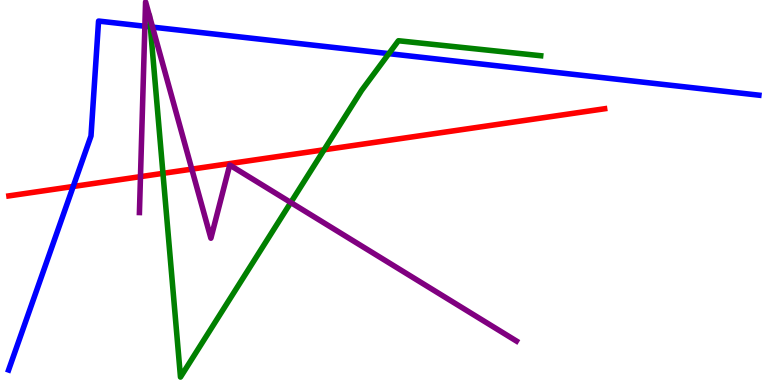[{'lines': ['blue', 'red'], 'intersections': [{'x': 0.945, 'y': 5.16}]}, {'lines': ['green', 'red'], 'intersections': [{'x': 2.1, 'y': 5.5}, {'x': 4.18, 'y': 6.11}]}, {'lines': ['purple', 'red'], 'intersections': [{'x': 1.81, 'y': 5.41}, {'x': 2.47, 'y': 5.61}]}, {'lines': ['blue', 'green'], 'intersections': [{'x': 1.94, 'y': 9.3}, {'x': 5.02, 'y': 8.61}]}, {'lines': ['blue', 'purple'], 'intersections': [{'x': 1.87, 'y': 9.32}, {'x': 1.97, 'y': 9.3}]}, {'lines': ['green', 'purple'], 'intersections': [{'x': 3.75, 'y': 4.74}]}]